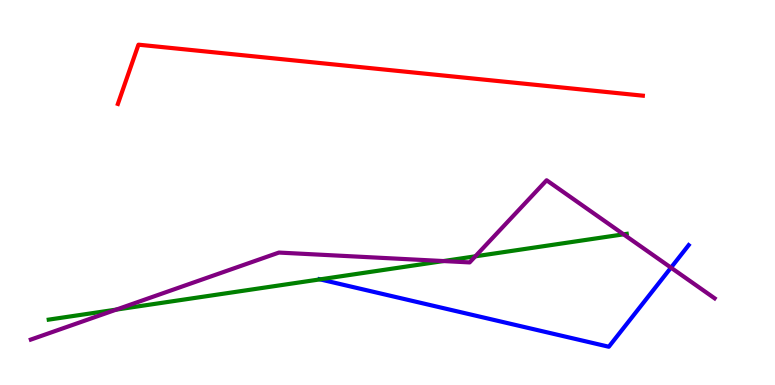[{'lines': ['blue', 'red'], 'intersections': []}, {'lines': ['green', 'red'], 'intersections': []}, {'lines': ['purple', 'red'], 'intersections': []}, {'lines': ['blue', 'green'], 'intersections': [{'x': 4.13, 'y': 2.74}]}, {'lines': ['blue', 'purple'], 'intersections': [{'x': 8.66, 'y': 3.05}]}, {'lines': ['green', 'purple'], 'intersections': [{'x': 1.5, 'y': 1.96}, {'x': 5.72, 'y': 3.22}, {'x': 6.13, 'y': 3.34}, {'x': 8.05, 'y': 3.91}]}]